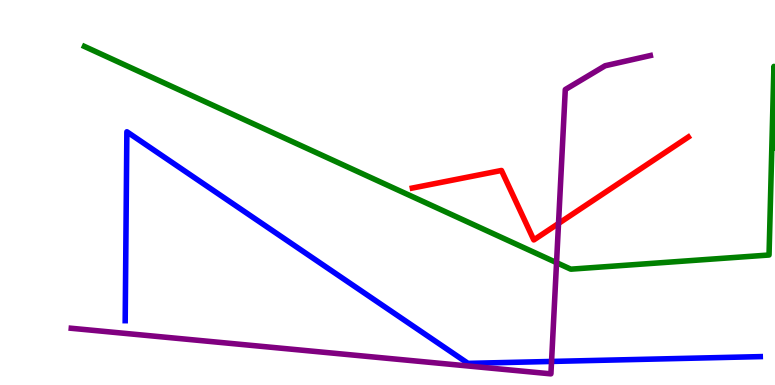[{'lines': ['blue', 'red'], 'intersections': []}, {'lines': ['green', 'red'], 'intersections': []}, {'lines': ['purple', 'red'], 'intersections': [{'x': 7.21, 'y': 4.2}]}, {'lines': ['blue', 'green'], 'intersections': []}, {'lines': ['blue', 'purple'], 'intersections': [{'x': 7.12, 'y': 0.612}]}, {'lines': ['green', 'purple'], 'intersections': [{'x': 7.18, 'y': 3.18}]}]